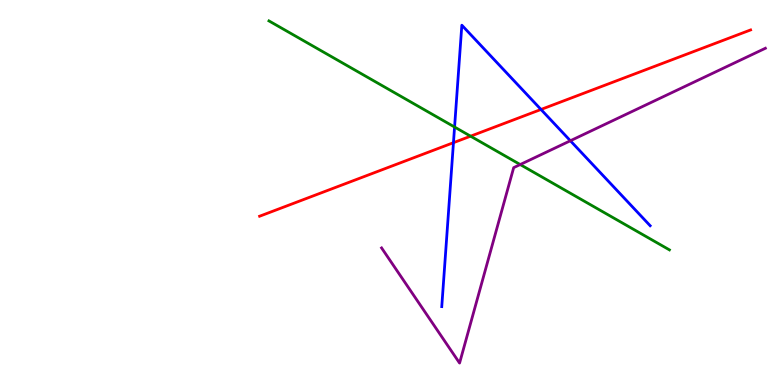[{'lines': ['blue', 'red'], 'intersections': [{'x': 5.85, 'y': 6.29}, {'x': 6.98, 'y': 7.16}]}, {'lines': ['green', 'red'], 'intersections': [{'x': 6.07, 'y': 6.46}]}, {'lines': ['purple', 'red'], 'intersections': []}, {'lines': ['blue', 'green'], 'intersections': [{'x': 5.87, 'y': 6.7}]}, {'lines': ['blue', 'purple'], 'intersections': [{'x': 7.36, 'y': 6.34}]}, {'lines': ['green', 'purple'], 'intersections': [{'x': 6.71, 'y': 5.73}]}]